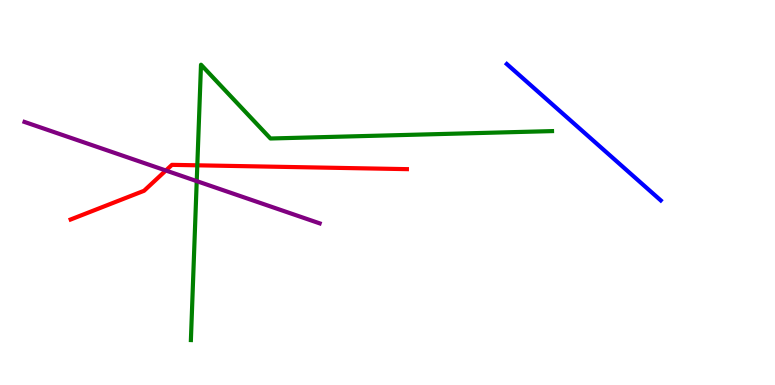[{'lines': ['blue', 'red'], 'intersections': []}, {'lines': ['green', 'red'], 'intersections': [{'x': 2.55, 'y': 5.71}]}, {'lines': ['purple', 'red'], 'intersections': [{'x': 2.14, 'y': 5.57}]}, {'lines': ['blue', 'green'], 'intersections': []}, {'lines': ['blue', 'purple'], 'intersections': []}, {'lines': ['green', 'purple'], 'intersections': [{'x': 2.54, 'y': 5.3}]}]